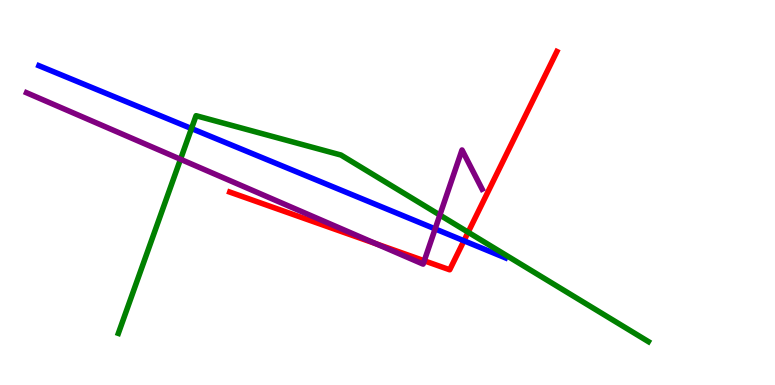[{'lines': ['blue', 'red'], 'intersections': [{'x': 5.99, 'y': 3.75}]}, {'lines': ['green', 'red'], 'intersections': [{'x': 6.04, 'y': 3.97}]}, {'lines': ['purple', 'red'], 'intersections': [{'x': 4.85, 'y': 3.67}, {'x': 5.47, 'y': 3.23}]}, {'lines': ['blue', 'green'], 'intersections': [{'x': 2.47, 'y': 6.66}]}, {'lines': ['blue', 'purple'], 'intersections': [{'x': 5.61, 'y': 4.05}]}, {'lines': ['green', 'purple'], 'intersections': [{'x': 2.33, 'y': 5.86}, {'x': 5.68, 'y': 4.41}]}]